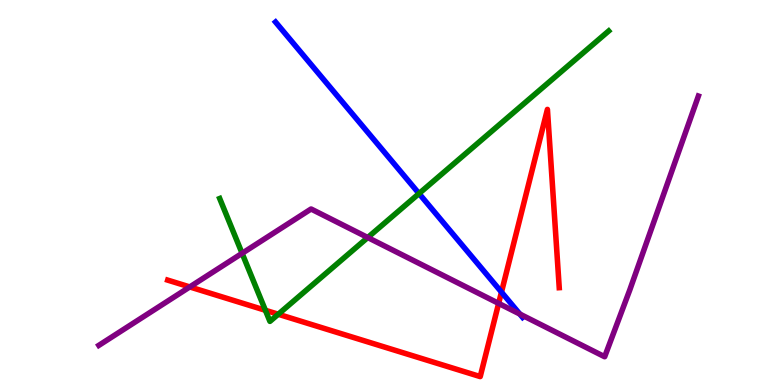[{'lines': ['blue', 'red'], 'intersections': [{'x': 6.47, 'y': 2.41}]}, {'lines': ['green', 'red'], 'intersections': [{'x': 3.42, 'y': 1.94}, {'x': 3.59, 'y': 1.84}]}, {'lines': ['purple', 'red'], 'intersections': [{'x': 2.45, 'y': 2.55}, {'x': 6.43, 'y': 2.12}]}, {'lines': ['blue', 'green'], 'intersections': [{'x': 5.41, 'y': 4.97}]}, {'lines': ['blue', 'purple'], 'intersections': [{'x': 6.71, 'y': 1.84}]}, {'lines': ['green', 'purple'], 'intersections': [{'x': 3.12, 'y': 3.42}, {'x': 4.75, 'y': 3.83}]}]